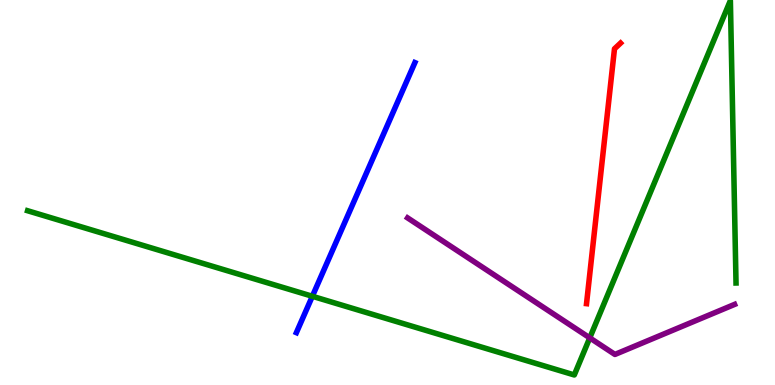[{'lines': ['blue', 'red'], 'intersections': []}, {'lines': ['green', 'red'], 'intersections': []}, {'lines': ['purple', 'red'], 'intersections': []}, {'lines': ['blue', 'green'], 'intersections': [{'x': 4.03, 'y': 2.3}]}, {'lines': ['blue', 'purple'], 'intersections': []}, {'lines': ['green', 'purple'], 'intersections': [{'x': 7.61, 'y': 1.22}]}]